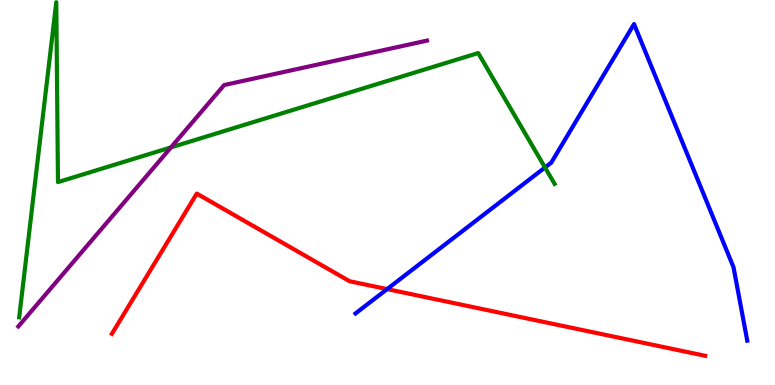[{'lines': ['blue', 'red'], 'intersections': [{'x': 5.0, 'y': 2.49}]}, {'lines': ['green', 'red'], 'intersections': []}, {'lines': ['purple', 'red'], 'intersections': []}, {'lines': ['blue', 'green'], 'intersections': [{'x': 7.03, 'y': 5.65}]}, {'lines': ['blue', 'purple'], 'intersections': []}, {'lines': ['green', 'purple'], 'intersections': [{'x': 2.21, 'y': 6.17}]}]